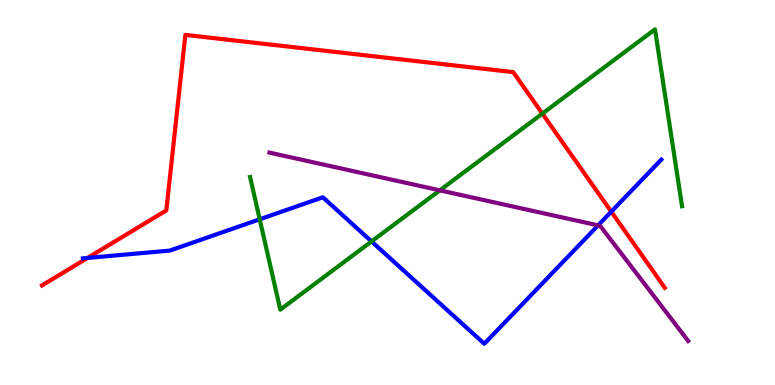[{'lines': ['blue', 'red'], 'intersections': [{'x': 1.13, 'y': 3.3}, {'x': 7.89, 'y': 4.5}]}, {'lines': ['green', 'red'], 'intersections': [{'x': 7.0, 'y': 7.05}]}, {'lines': ['purple', 'red'], 'intersections': []}, {'lines': ['blue', 'green'], 'intersections': [{'x': 3.35, 'y': 4.3}, {'x': 4.79, 'y': 3.73}]}, {'lines': ['blue', 'purple'], 'intersections': [{'x': 7.72, 'y': 4.15}]}, {'lines': ['green', 'purple'], 'intersections': [{'x': 5.68, 'y': 5.06}]}]